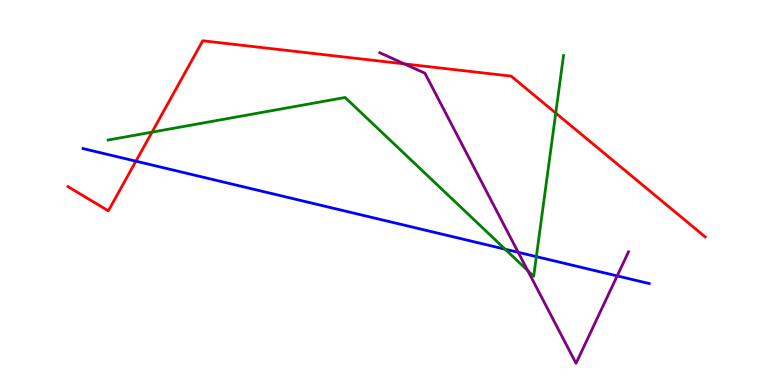[{'lines': ['blue', 'red'], 'intersections': [{'x': 1.75, 'y': 5.81}]}, {'lines': ['green', 'red'], 'intersections': [{'x': 1.96, 'y': 6.57}, {'x': 7.17, 'y': 7.06}]}, {'lines': ['purple', 'red'], 'intersections': [{'x': 5.22, 'y': 8.34}]}, {'lines': ['blue', 'green'], 'intersections': [{'x': 6.52, 'y': 3.53}, {'x': 6.92, 'y': 3.33}]}, {'lines': ['blue', 'purple'], 'intersections': [{'x': 6.69, 'y': 3.45}, {'x': 7.96, 'y': 2.83}]}, {'lines': ['green', 'purple'], 'intersections': [{'x': 6.81, 'y': 2.97}]}]